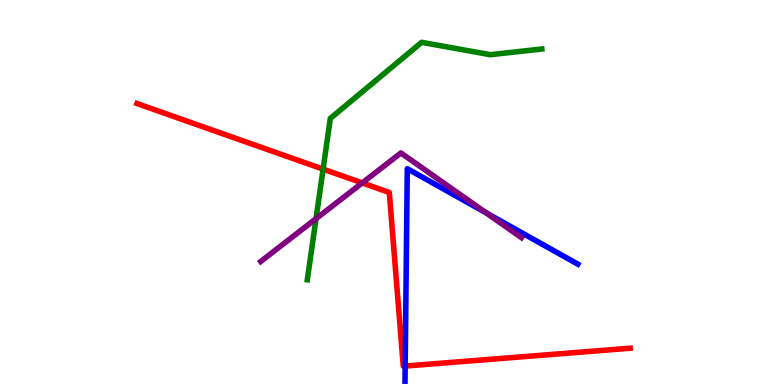[{'lines': ['blue', 'red'], 'intersections': [{'x': 5.23, 'y': 0.492}]}, {'lines': ['green', 'red'], 'intersections': [{'x': 4.17, 'y': 5.61}]}, {'lines': ['purple', 'red'], 'intersections': [{'x': 4.67, 'y': 5.25}]}, {'lines': ['blue', 'green'], 'intersections': []}, {'lines': ['blue', 'purple'], 'intersections': [{'x': 6.27, 'y': 4.47}]}, {'lines': ['green', 'purple'], 'intersections': [{'x': 4.08, 'y': 4.32}]}]